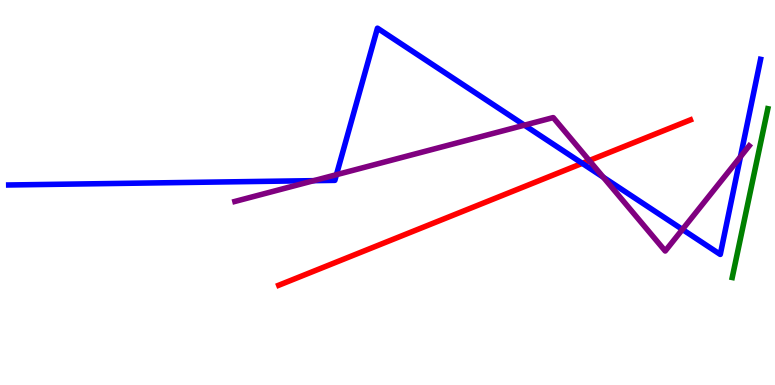[{'lines': ['blue', 'red'], 'intersections': [{'x': 7.51, 'y': 5.76}]}, {'lines': ['green', 'red'], 'intersections': []}, {'lines': ['purple', 'red'], 'intersections': [{'x': 7.6, 'y': 5.83}]}, {'lines': ['blue', 'green'], 'intersections': []}, {'lines': ['blue', 'purple'], 'intersections': [{'x': 4.05, 'y': 5.31}, {'x': 4.34, 'y': 5.46}, {'x': 6.77, 'y': 6.75}, {'x': 7.78, 'y': 5.4}, {'x': 8.81, 'y': 4.04}, {'x': 9.55, 'y': 5.93}]}, {'lines': ['green', 'purple'], 'intersections': []}]